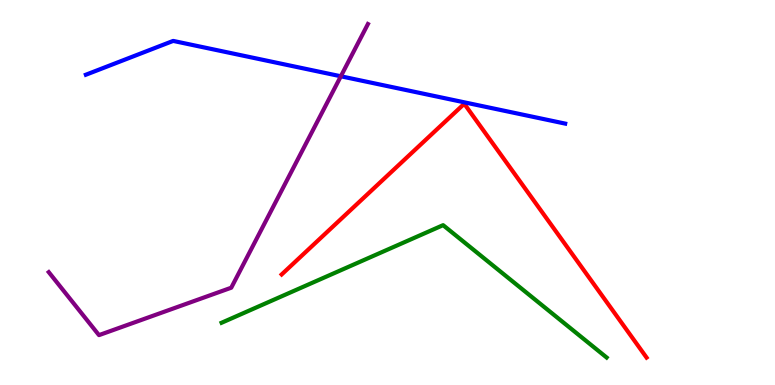[{'lines': ['blue', 'red'], 'intersections': []}, {'lines': ['green', 'red'], 'intersections': []}, {'lines': ['purple', 'red'], 'intersections': []}, {'lines': ['blue', 'green'], 'intersections': []}, {'lines': ['blue', 'purple'], 'intersections': [{'x': 4.4, 'y': 8.02}]}, {'lines': ['green', 'purple'], 'intersections': []}]